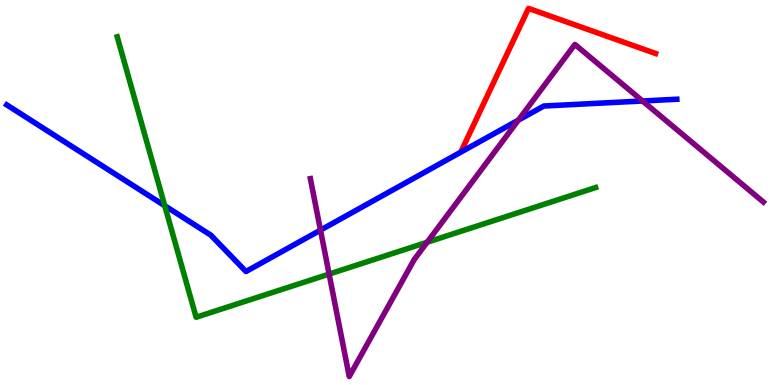[{'lines': ['blue', 'red'], 'intersections': []}, {'lines': ['green', 'red'], 'intersections': []}, {'lines': ['purple', 'red'], 'intersections': []}, {'lines': ['blue', 'green'], 'intersections': [{'x': 2.13, 'y': 4.66}]}, {'lines': ['blue', 'purple'], 'intersections': [{'x': 4.14, 'y': 4.02}, {'x': 6.69, 'y': 6.88}, {'x': 8.29, 'y': 7.38}]}, {'lines': ['green', 'purple'], 'intersections': [{'x': 4.25, 'y': 2.88}, {'x': 5.51, 'y': 3.71}]}]